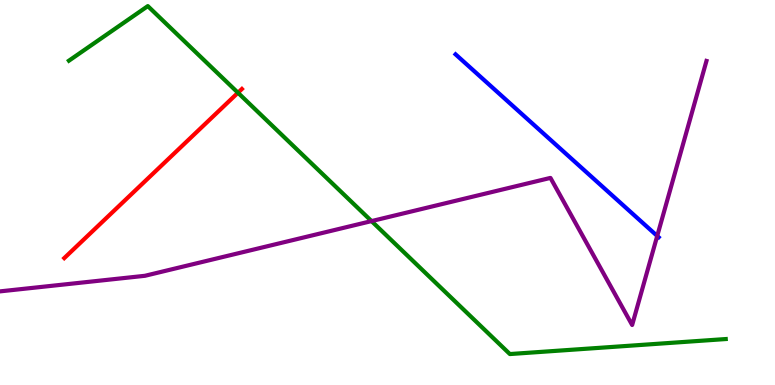[{'lines': ['blue', 'red'], 'intersections': []}, {'lines': ['green', 'red'], 'intersections': [{'x': 3.07, 'y': 7.59}]}, {'lines': ['purple', 'red'], 'intersections': []}, {'lines': ['blue', 'green'], 'intersections': []}, {'lines': ['blue', 'purple'], 'intersections': [{'x': 8.48, 'y': 3.87}]}, {'lines': ['green', 'purple'], 'intersections': [{'x': 4.79, 'y': 4.26}]}]